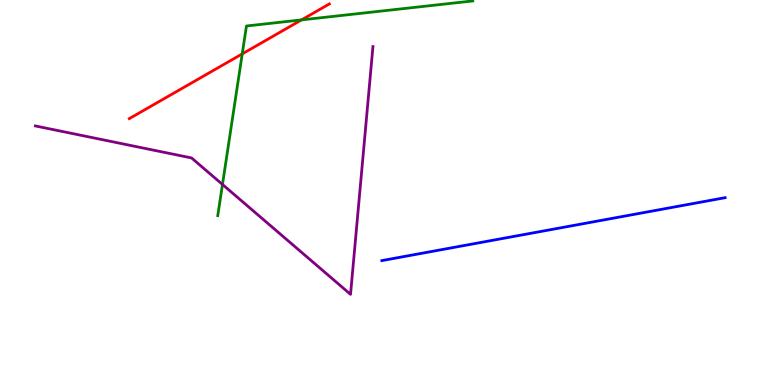[{'lines': ['blue', 'red'], 'intersections': []}, {'lines': ['green', 'red'], 'intersections': [{'x': 3.13, 'y': 8.6}, {'x': 3.89, 'y': 9.48}]}, {'lines': ['purple', 'red'], 'intersections': []}, {'lines': ['blue', 'green'], 'intersections': []}, {'lines': ['blue', 'purple'], 'intersections': []}, {'lines': ['green', 'purple'], 'intersections': [{'x': 2.87, 'y': 5.21}]}]